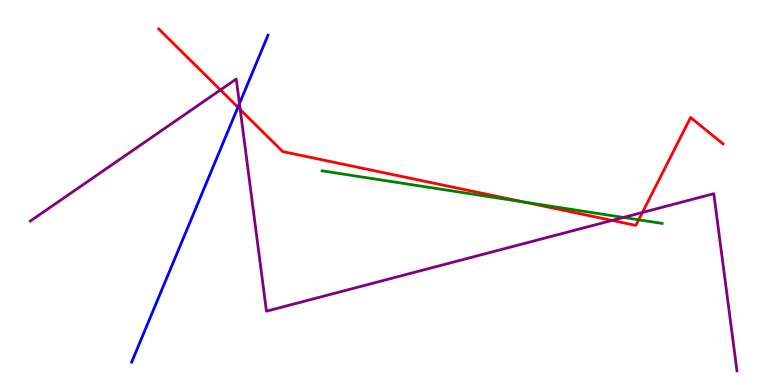[{'lines': ['blue', 'red'], 'intersections': [{'x': 3.07, 'y': 7.21}]}, {'lines': ['green', 'red'], 'intersections': [{'x': 6.77, 'y': 4.75}, {'x': 8.24, 'y': 4.29}]}, {'lines': ['purple', 'red'], 'intersections': [{'x': 2.84, 'y': 7.66}, {'x': 3.1, 'y': 7.15}, {'x': 7.9, 'y': 4.27}, {'x': 8.29, 'y': 4.48}]}, {'lines': ['blue', 'green'], 'intersections': []}, {'lines': ['blue', 'purple'], 'intersections': [{'x': 3.09, 'y': 7.31}]}, {'lines': ['green', 'purple'], 'intersections': [{'x': 8.04, 'y': 4.35}]}]